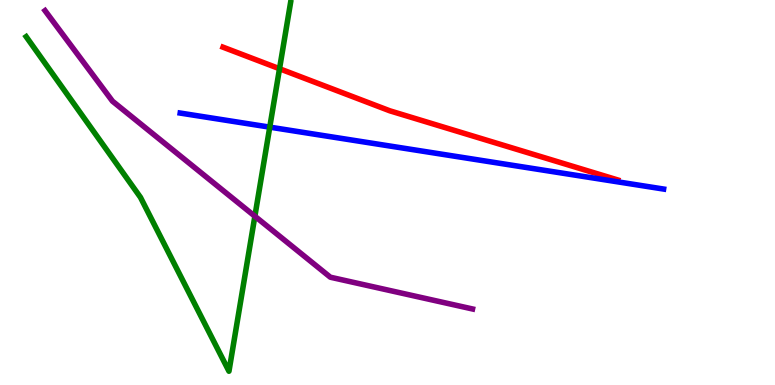[{'lines': ['blue', 'red'], 'intersections': []}, {'lines': ['green', 'red'], 'intersections': [{'x': 3.61, 'y': 8.21}]}, {'lines': ['purple', 'red'], 'intersections': []}, {'lines': ['blue', 'green'], 'intersections': [{'x': 3.48, 'y': 6.7}]}, {'lines': ['blue', 'purple'], 'intersections': []}, {'lines': ['green', 'purple'], 'intersections': [{'x': 3.29, 'y': 4.38}]}]